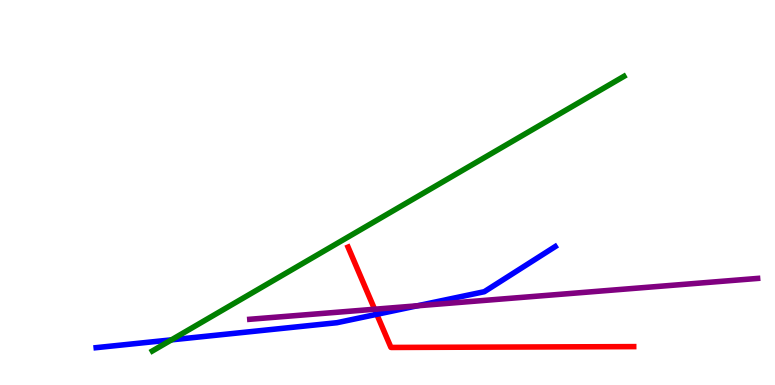[{'lines': ['blue', 'red'], 'intersections': [{'x': 4.86, 'y': 1.84}]}, {'lines': ['green', 'red'], 'intersections': []}, {'lines': ['purple', 'red'], 'intersections': [{'x': 4.83, 'y': 1.97}]}, {'lines': ['blue', 'green'], 'intersections': [{'x': 2.21, 'y': 1.17}]}, {'lines': ['blue', 'purple'], 'intersections': [{'x': 5.38, 'y': 2.06}]}, {'lines': ['green', 'purple'], 'intersections': []}]